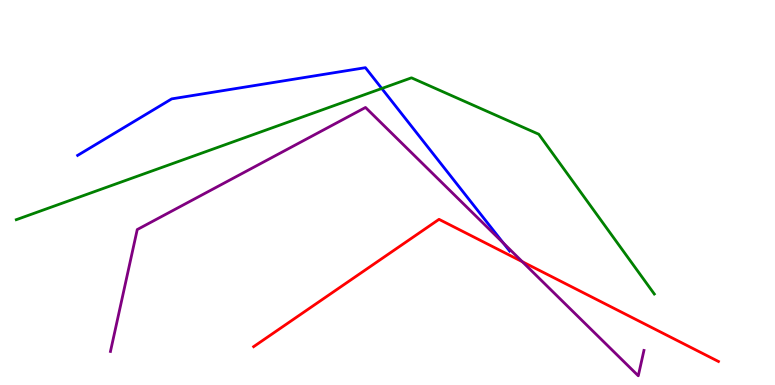[{'lines': ['blue', 'red'], 'intersections': []}, {'lines': ['green', 'red'], 'intersections': []}, {'lines': ['purple', 'red'], 'intersections': [{'x': 6.74, 'y': 3.2}]}, {'lines': ['blue', 'green'], 'intersections': [{'x': 4.93, 'y': 7.7}]}, {'lines': ['blue', 'purple'], 'intersections': [{'x': 6.49, 'y': 3.69}]}, {'lines': ['green', 'purple'], 'intersections': []}]